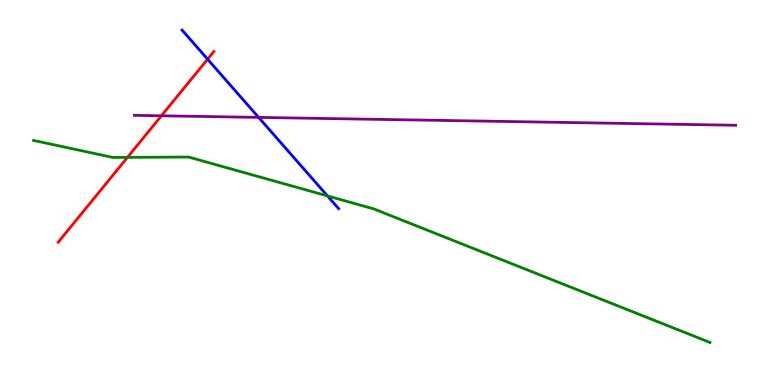[{'lines': ['blue', 'red'], 'intersections': [{'x': 2.68, 'y': 8.46}]}, {'lines': ['green', 'red'], 'intersections': [{'x': 1.64, 'y': 5.91}]}, {'lines': ['purple', 'red'], 'intersections': [{'x': 2.08, 'y': 6.99}]}, {'lines': ['blue', 'green'], 'intersections': [{'x': 4.23, 'y': 4.91}]}, {'lines': ['blue', 'purple'], 'intersections': [{'x': 3.34, 'y': 6.95}]}, {'lines': ['green', 'purple'], 'intersections': []}]